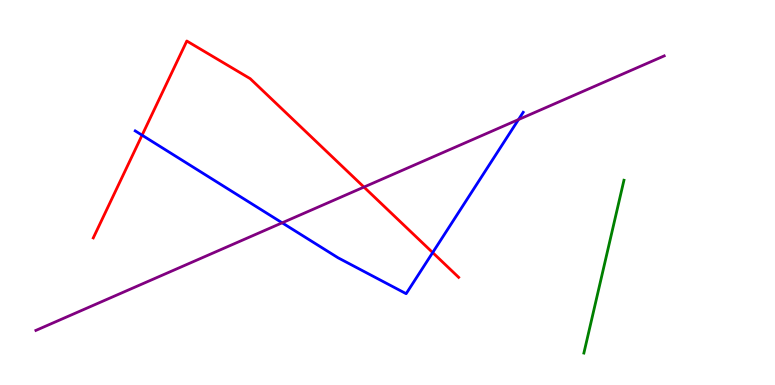[{'lines': ['blue', 'red'], 'intersections': [{'x': 1.83, 'y': 6.49}, {'x': 5.58, 'y': 3.44}]}, {'lines': ['green', 'red'], 'intersections': []}, {'lines': ['purple', 'red'], 'intersections': [{'x': 4.7, 'y': 5.14}]}, {'lines': ['blue', 'green'], 'intersections': []}, {'lines': ['blue', 'purple'], 'intersections': [{'x': 3.64, 'y': 4.21}, {'x': 6.69, 'y': 6.89}]}, {'lines': ['green', 'purple'], 'intersections': []}]